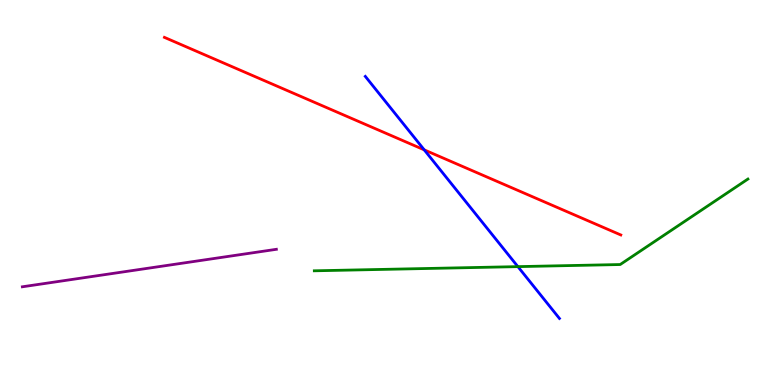[{'lines': ['blue', 'red'], 'intersections': [{'x': 5.47, 'y': 6.11}]}, {'lines': ['green', 'red'], 'intersections': []}, {'lines': ['purple', 'red'], 'intersections': []}, {'lines': ['blue', 'green'], 'intersections': [{'x': 6.68, 'y': 3.07}]}, {'lines': ['blue', 'purple'], 'intersections': []}, {'lines': ['green', 'purple'], 'intersections': []}]